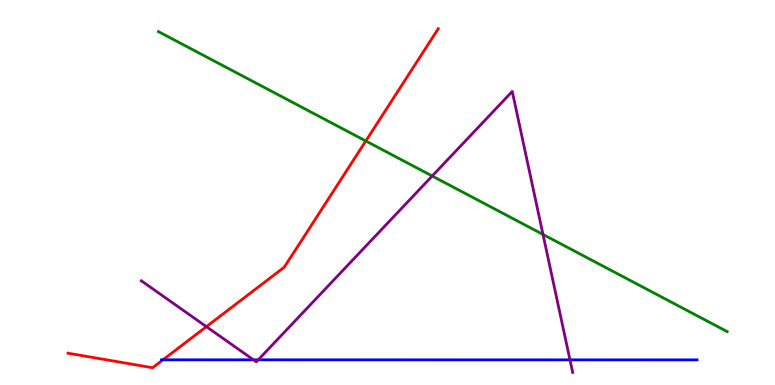[{'lines': ['blue', 'red'], 'intersections': [{'x': 2.1, 'y': 0.654}]}, {'lines': ['green', 'red'], 'intersections': [{'x': 4.72, 'y': 6.34}]}, {'lines': ['purple', 'red'], 'intersections': [{'x': 2.66, 'y': 1.52}]}, {'lines': ['blue', 'green'], 'intersections': []}, {'lines': ['blue', 'purple'], 'intersections': [{'x': 3.27, 'y': 0.654}, {'x': 3.33, 'y': 0.654}, {'x': 7.35, 'y': 0.653}]}, {'lines': ['green', 'purple'], 'intersections': [{'x': 5.58, 'y': 5.43}, {'x': 7.01, 'y': 3.91}]}]